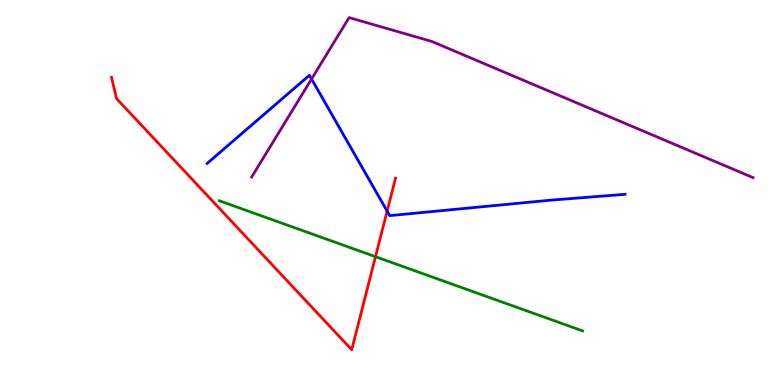[{'lines': ['blue', 'red'], 'intersections': [{'x': 5.0, 'y': 4.52}]}, {'lines': ['green', 'red'], 'intersections': [{'x': 4.85, 'y': 3.33}]}, {'lines': ['purple', 'red'], 'intersections': []}, {'lines': ['blue', 'green'], 'intersections': []}, {'lines': ['blue', 'purple'], 'intersections': [{'x': 4.02, 'y': 7.95}]}, {'lines': ['green', 'purple'], 'intersections': []}]